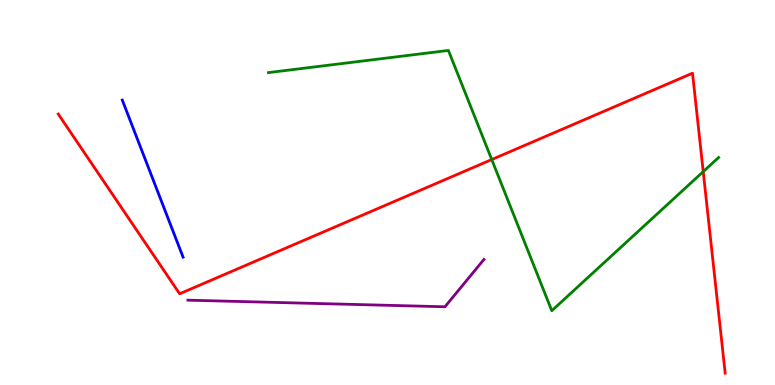[{'lines': ['blue', 'red'], 'intersections': []}, {'lines': ['green', 'red'], 'intersections': [{'x': 6.35, 'y': 5.86}, {'x': 9.07, 'y': 5.54}]}, {'lines': ['purple', 'red'], 'intersections': []}, {'lines': ['blue', 'green'], 'intersections': []}, {'lines': ['blue', 'purple'], 'intersections': []}, {'lines': ['green', 'purple'], 'intersections': []}]